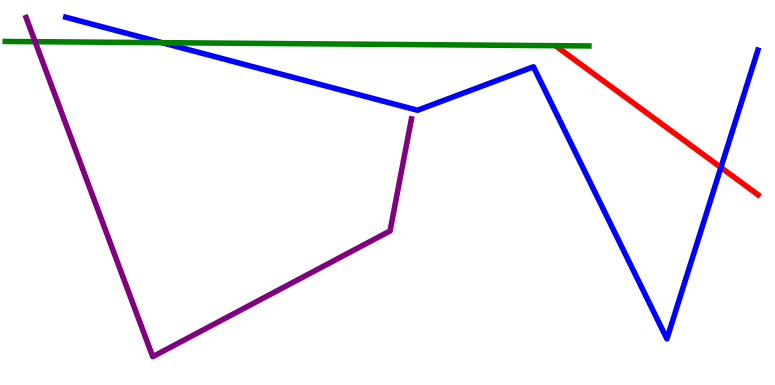[{'lines': ['blue', 'red'], 'intersections': [{'x': 9.3, 'y': 5.65}]}, {'lines': ['green', 'red'], 'intersections': []}, {'lines': ['purple', 'red'], 'intersections': []}, {'lines': ['blue', 'green'], 'intersections': [{'x': 2.09, 'y': 8.89}]}, {'lines': ['blue', 'purple'], 'intersections': []}, {'lines': ['green', 'purple'], 'intersections': [{'x': 0.453, 'y': 8.92}]}]